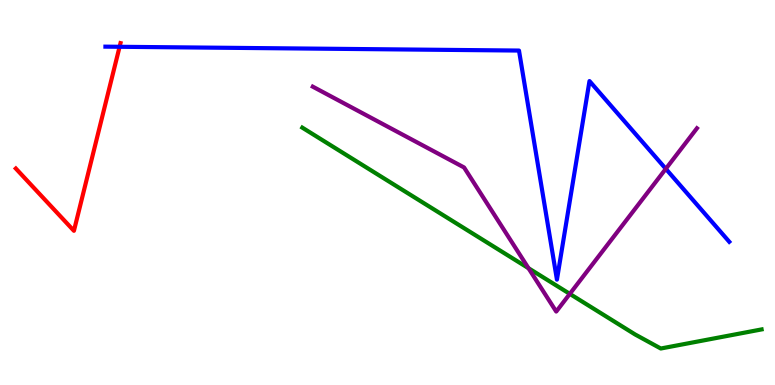[{'lines': ['blue', 'red'], 'intersections': [{'x': 1.54, 'y': 8.78}]}, {'lines': ['green', 'red'], 'intersections': []}, {'lines': ['purple', 'red'], 'intersections': []}, {'lines': ['blue', 'green'], 'intersections': []}, {'lines': ['blue', 'purple'], 'intersections': [{'x': 8.59, 'y': 5.62}]}, {'lines': ['green', 'purple'], 'intersections': [{'x': 6.82, 'y': 3.03}, {'x': 7.35, 'y': 2.37}]}]